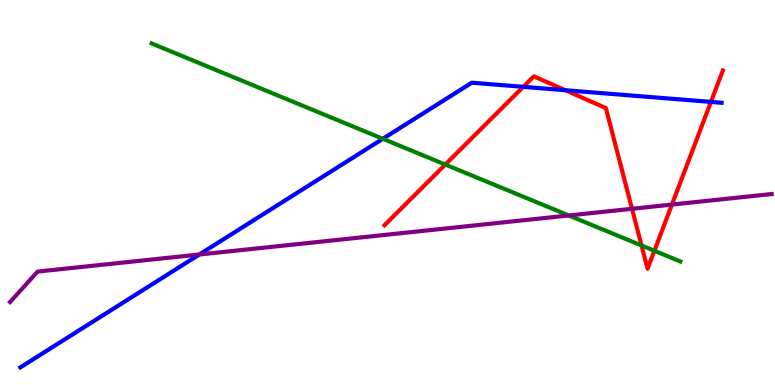[{'lines': ['blue', 'red'], 'intersections': [{'x': 6.75, 'y': 7.74}, {'x': 7.29, 'y': 7.66}, {'x': 9.17, 'y': 7.35}]}, {'lines': ['green', 'red'], 'intersections': [{'x': 5.75, 'y': 5.73}, {'x': 8.28, 'y': 3.62}, {'x': 8.44, 'y': 3.49}]}, {'lines': ['purple', 'red'], 'intersections': [{'x': 8.15, 'y': 4.58}, {'x': 8.67, 'y': 4.69}]}, {'lines': ['blue', 'green'], 'intersections': [{'x': 4.94, 'y': 6.39}]}, {'lines': ['blue', 'purple'], 'intersections': [{'x': 2.57, 'y': 3.39}]}, {'lines': ['green', 'purple'], 'intersections': [{'x': 7.34, 'y': 4.4}]}]